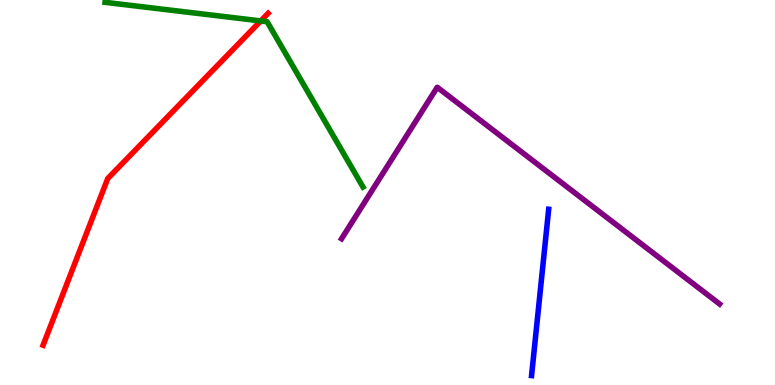[{'lines': ['blue', 'red'], 'intersections': []}, {'lines': ['green', 'red'], 'intersections': [{'x': 3.36, 'y': 9.46}]}, {'lines': ['purple', 'red'], 'intersections': []}, {'lines': ['blue', 'green'], 'intersections': []}, {'lines': ['blue', 'purple'], 'intersections': []}, {'lines': ['green', 'purple'], 'intersections': []}]